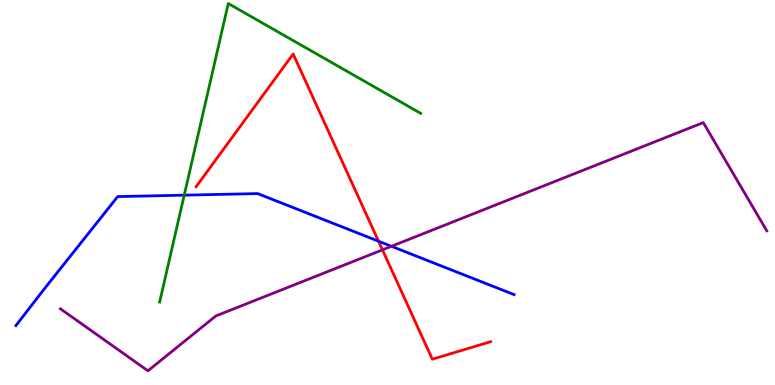[{'lines': ['blue', 'red'], 'intersections': [{'x': 4.88, 'y': 3.73}]}, {'lines': ['green', 'red'], 'intersections': []}, {'lines': ['purple', 'red'], 'intersections': [{'x': 4.94, 'y': 3.51}]}, {'lines': ['blue', 'green'], 'intersections': [{'x': 2.38, 'y': 4.93}]}, {'lines': ['blue', 'purple'], 'intersections': [{'x': 5.05, 'y': 3.6}]}, {'lines': ['green', 'purple'], 'intersections': []}]